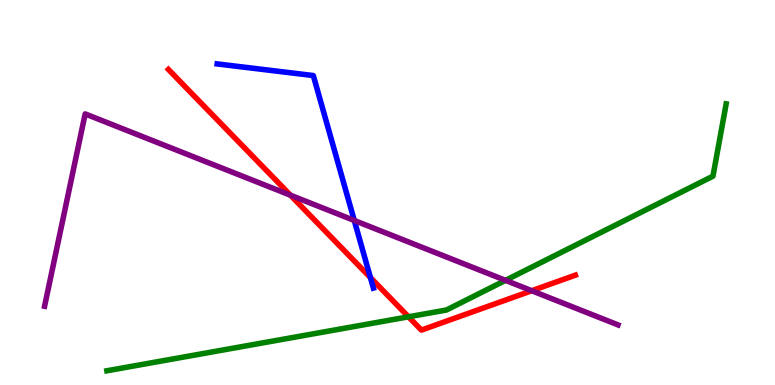[{'lines': ['blue', 'red'], 'intersections': [{'x': 4.78, 'y': 2.79}]}, {'lines': ['green', 'red'], 'intersections': [{'x': 5.27, 'y': 1.77}]}, {'lines': ['purple', 'red'], 'intersections': [{'x': 3.75, 'y': 4.93}, {'x': 6.86, 'y': 2.45}]}, {'lines': ['blue', 'green'], 'intersections': []}, {'lines': ['blue', 'purple'], 'intersections': [{'x': 4.57, 'y': 4.27}]}, {'lines': ['green', 'purple'], 'intersections': [{'x': 6.52, 'y': 2.72}]}]